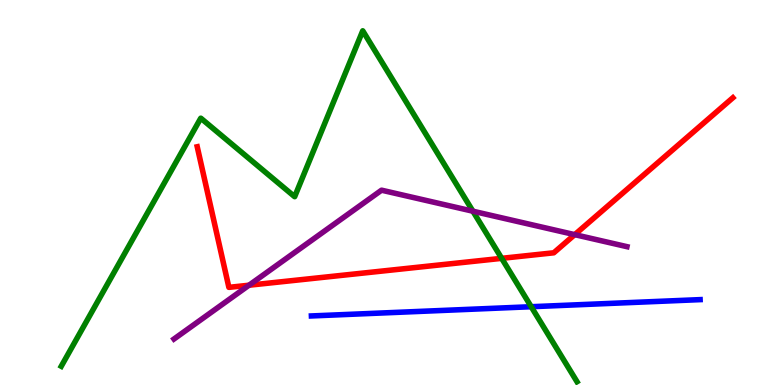[{'lines': ['blue', 'red'], 'intersections': []}, {'lines': ['green', 'red'], 'intersections': [{'x': 6.47, 'y': 3.29}]}, {'lines': ['purple', 'red'], 'intersections': [{'x': 3.21, 'y': 2.59}, {'x': 7.42, 'y': 3.91}]}, {'lines': ['blue', 'green'], 'intersections': [{'x': 6.85, 'y': 2.03}]}, {'lines': ['blue', 'purple'], 'intersections': []}, {'lines': ['green', 'purple'], 'intersections': [{'x': 6.1, 'y': 4.51}]}]